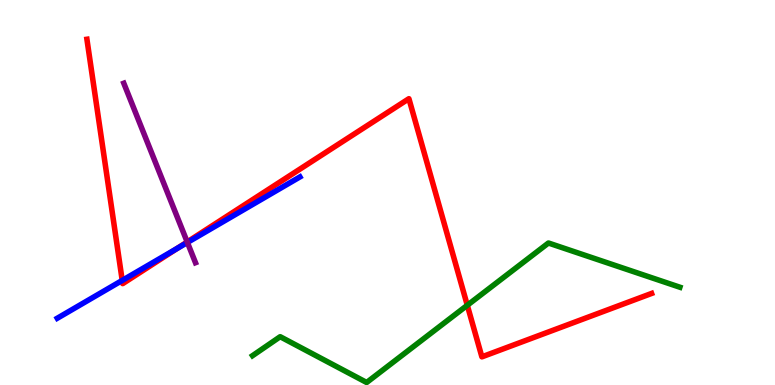[{'lines': ['blue', 'red'], 'intersections': [{'x': 1.58, 'y': 2.72}, {'x': 2.29, 'y': 3.55}]}, {'lines': ['green', 'red'], 'intersections': [{'x': 6.03, 'y': 2.07}]}, {'lines': ['purple', 'red'], 'intersections': [{'x': 2.42, 'y': 3.72}]}, {'lines': ['blue', 'green'], 'intersections': []}, {'lines': ['blue', 'purple'], 'intersections': [{'x': 2.42, 'y': 3.7}]}, {'lines': ['green', 'purple'], 'intersections': []}]